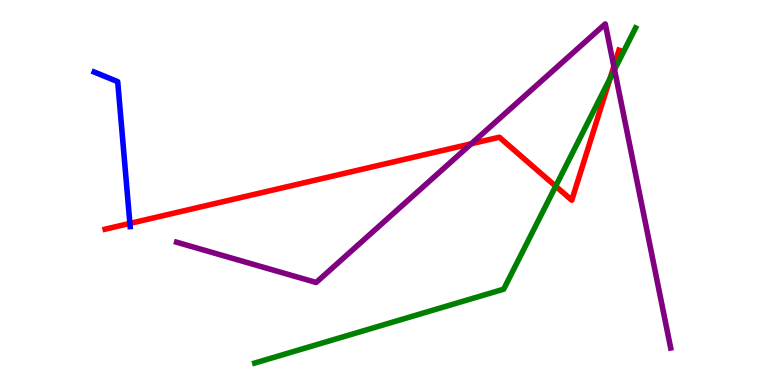[{'lines': ['blue', 'red'], 'intersections': [{'x': 1.68, 'y': 4.2}]}, {'lines': ['green', 'red'], 'intersections': [{'x': 7.17, 'y': 5.16}, {'x': 7.87, 'y': 7.96}]}, {'lines': ['purple', 'red'], 'intersections': [{'x': 6.08, 'y': 6.27}, {'x': 7.92, 'y': 8.28}]}, {'lines': ['blue', 'green'], 'intersections': []}, {'lines': ['blue', 'purple'], 'intersections': []}, {'lines': ['green', 'purple'], 'intersections': [{'x': 7.93, 'y': 8.19}]}]